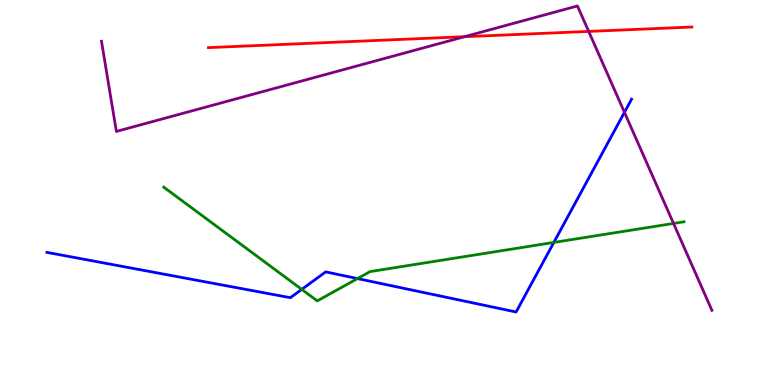[{'lines': ['blue', 'red'], 'intersections': []}, {'lines': ['green', 'red'], 'intersections': []}, {'lines': ['purple', 'red'], 'intersections': [{'x': 5.99, 'y': 9.05}, {'x': 7.6, 'y': 9.18}]}, {'lines': ['blue', 'green'], 'intersections': [{'x': 3.89, 'y': 2.48}, {'x': 4.61, 'y': 2.76}, {'x': 7.15, 'y': 3.7}]}, {'lines': ['blue', 'purple'], 'intersections': [{'x': 8.06, 'y': 7.08}]}, {'lines': ['green', 'purple'], 'intersections': [{'x': 8.69, 'y': 4.2}]}]